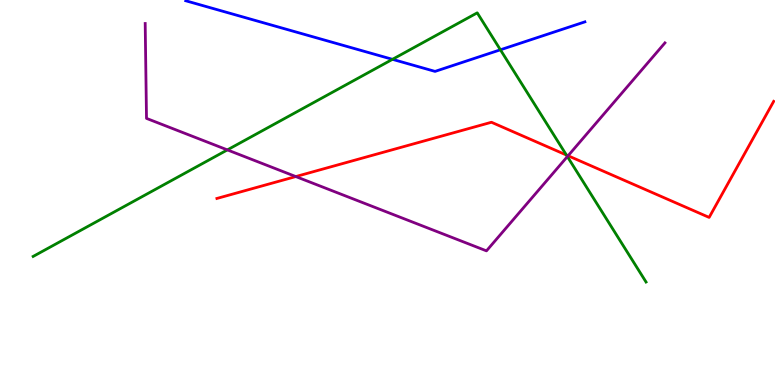[{'lines': ['blue', 'red'], 'intersections': []}, {'lines': ['green', 'red'], 'intersections': [{'x': 7.31, 'y': 5.97}]}, {'lines': ['purple', 'red'], 'intersections': [{'x': 3.82, 'y': 5.41}, {'x': 7.33, 'y': 5.95}]}, {'lines': ['blue', 'green'], 'intersections': [{'x': 5.06, 'y': 8.46}, {'x': 6.46, 'y': 8.71}]}, {'lines': ['blue', 'purple'], 'intersections': []}, {'lines': ['green', 'purple'], 'intersections': [{'x': 2.93, 'y': 6.11}, {'x': 7.32, 'y': 5.93}]}]